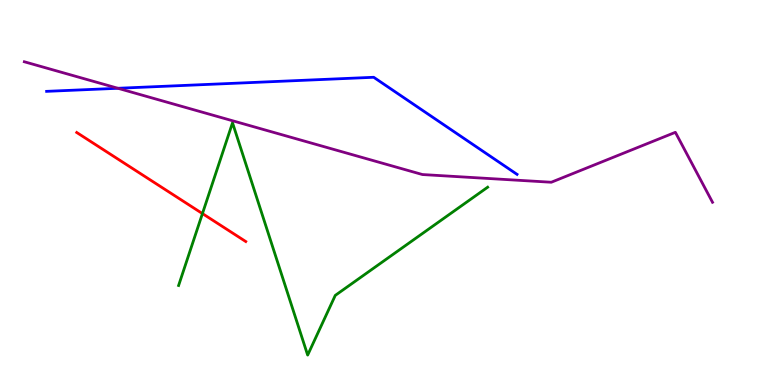[{'lines': ['blue', 'red'], 'intersections': []}, {'lines': ['green', 'red'], 'intersections': [{'x': 2.61, 'y': 4.45}]}, {'lines': ['purple', 'red'], 'intersections': []}, {'lines': ['blue', 'green'], 'intersections': []}, {'lines': ['blue', 'purple'], 'intersections': [{'x': 1.52, 'y': 7.71}]}, {'lines': ['green', 'purple'], 'intersections': []}]